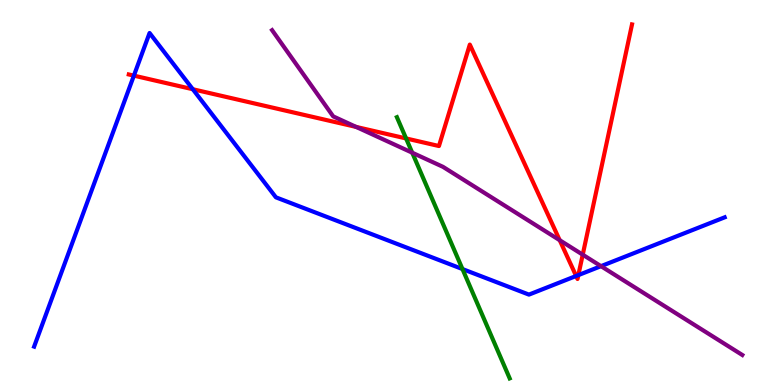[{'lines': ['blue', 'red'], 'intersections': [{'x': 1.73, 'y': 8.04}, {'x': 2.49, 'y': 7.68}, {'x': 7.43, 'y': 2.83}, {'x': 7.46, 'y': 2.85}]}, {'lines': ['green', 'red'], 'intersections': [{'x': 5.24, 'y': 6.4}]}, {'lines': ['purple', 'red'], 'intersections': [{'x': 4.6, 'y': 6.7}, {'x': 7.22, 'y': 3.76}, {'x': 7.52, 'y': 3.38}]}, {'lines': ['blue', 'green'], 'intersections': [{'x': 5.97, 'y': 3.01}]}, {'lines': ['blue', 'purple'], 'intersections': [{'x': 7.75, 'y': 3.09}]}, {'lines': ['green', 'purple'], 'intersections': [{'x': 5.32, 'y': 6.03}]}]